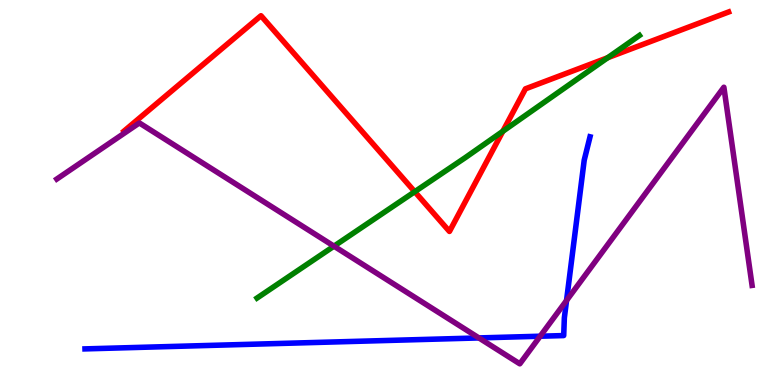[{'lines': ['blue', 'red'], 'intersections': []}, {'lines': ['green', 'red'], 'intersections': [{'x': 5.35, 'y': 5.02}, {'x': 6.49, 'y': 6.59}, {'x': 7.84, 'y': 8.5}]}, {'lines': ['purple', 'red'], 'intersections': []}, {'lines': ['blue', 'green'], 'intersections': []}, {'lines': ['blue', 'purple'], 'intersections': [{'x': 6.18, 'y': 1.22}, {'x': 6.97, 'y': 1.27}, {'x': 7.31, 'y': 2.2}]}, {'lines': ['green', 'purple'], 'intersections': [{'x': 4.31, 'y': 3.61}]}]